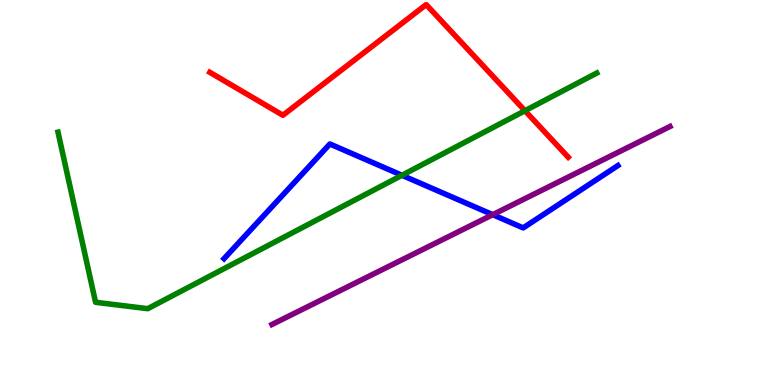[{'lines': ['blue', 'red'], 'intersections': []}, {'lines': ['green', 'red'], 'intersections': [{'x': 6.77, 'y': 7.12}]}, {'lines': ['purple', 'red'], 'intersections': []}, {'lines': ['blue', 'green'], 'intersections': [{'x': 5.19, 'y': 5.45}]}, {'lines': ['blue', 'purple'], 'intersections': [{'x': 6.36, 'y': 4.42}]}, {'lines': ['green', 'purple'], 'intersections': []}]